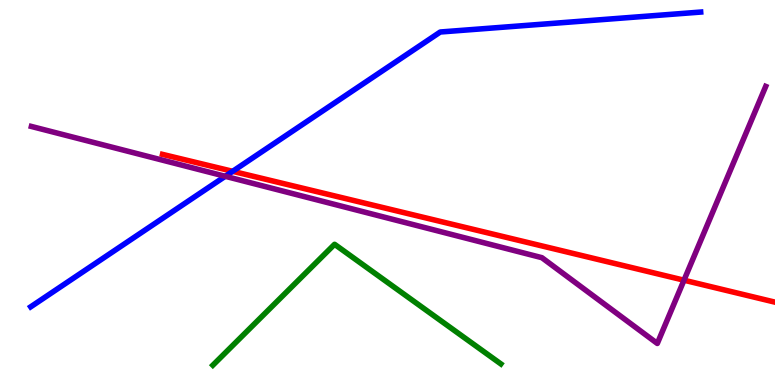[{'lines': ['blue', 'red'], 'intersections': [{'x': 3.0, 'y': 5.55}]}, {'lines': ['green', 'red'], 'intersections': []}, {'lines': ['purple', 'red'], 'intersections': [{'x': 8.83, 'y': 2.72}]}, {'lines': ['blue', 'green'], 'intersections': []}, {'lines': ['blue', 'purple'], 'intersections': [{'x': 2.91, 'y': 5.42}]}, {'lines': ['green', 'purple'], 'intersections': []}]